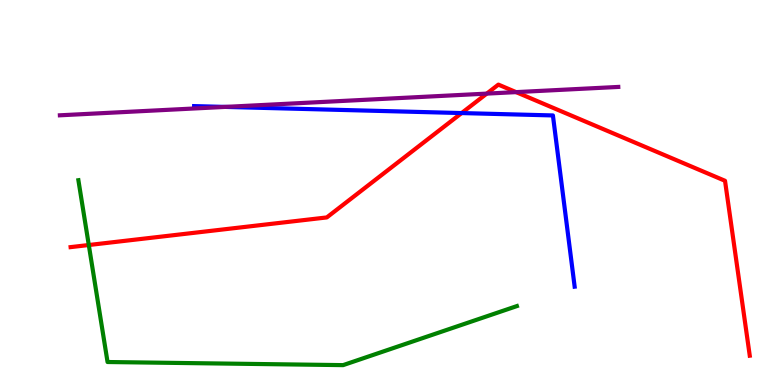[{'lines': ['blue', 'red'], 'intersections': [{'x': 5.96, 'y': 7.06}]}, {'lines': ['green', 'red'], 'intersections': [{'x': 1.15, 'y': 3.64}]}, {'lines': ['purple', 'red'], 'intersections': [{'x': 6.28, 'y': 7.57}, {'x': 6.66, 'y': 7.61}]}, {'lines': ['blue', 'green'], 'intersections': []}, {'lines': ['blue', 'purple'], 'intersections': [{'x': 2.9, 'y': 7.22}]}, {'lines': ['green', 'purple'], 'intersections': []}]